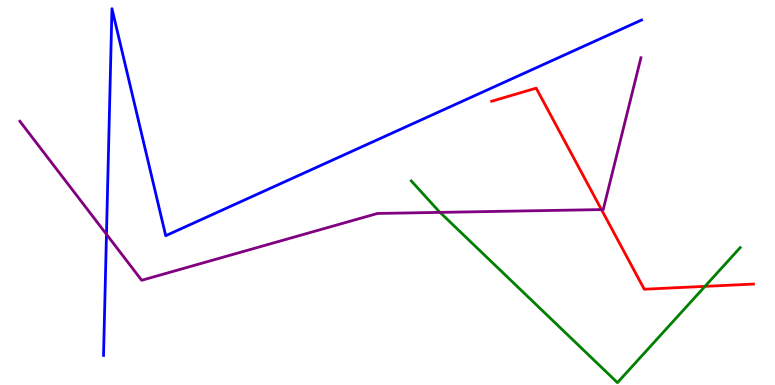[{'lines': ['blue', 'red'], 'intersections': []}, {'lines': ['green', 'red'], 'intersections': [{'x': 9.1, 'y': 2.56}]}, {'lines': ['purple', 'red'], 'intersections': [{'x': 7.76, 'y': 4.56}]}, {'lines': ['blue', 'green'], 'intersections': []}, {'lines': ['blue', 'purple'], 'intersections': [{'x': 1.37, 'y': 3.91}]}, {'lines': ['green', 'purple'], 'intersections': [{'x': 5.68, 'y': 4.48}]}]